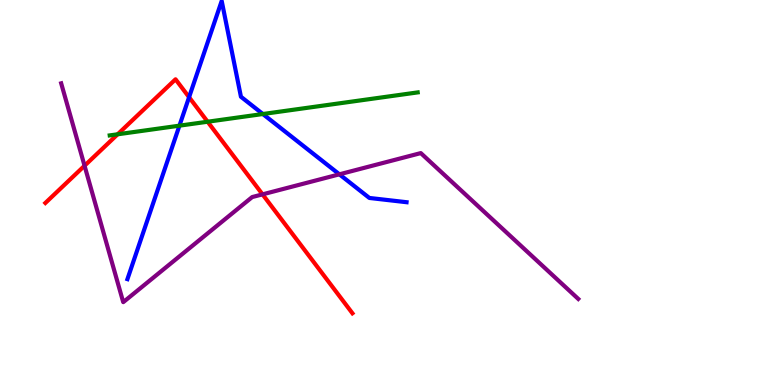[{'lines': ['blue', 'red'], 'intersections': [{'x': 2.44, 'y': 7.48}]}, {'lines': ['green', 'red'], 'intersections': [{'x': 1.52, 'y': 6.51}, {'x': 2.68, 'y': 6.84}]}, {'lines': ['purple', 'red'], 'intersections': [{'x': 1.09, 'y': 5.7}, {'x': 3.39, 'y': 4.95}]}, {'lines': ['blue', 'green'], 'intersections': [{'x': 2.32, 'y': 6.74}, {'x': 3.39, 'y': 7.04}]}, {'lines': ['blue', 'purple'], 'intersections': [{'x': 4.38, 'y': 5.47}]}, {'lines': ['green', 'purple'], 'intersections': []}]